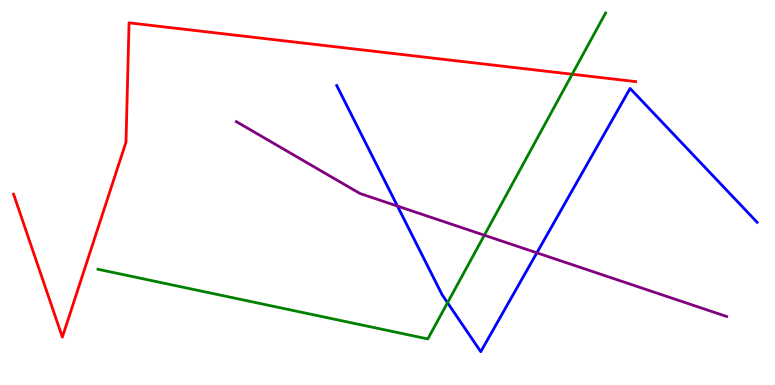[{'lines': ['blue', 'red'], 'intersections': []}, {'lines': ['green', 'red'], 'intersections': [{'x': 7.38, 'y': 8.07}]}, {'lines': ['purple', 'red'], 'intersections': []}, {'lines': ['blue', 'green'], 'intersections': [{'x': 5.77, 'y': 2.14}]}, {'lines': ['blue', 'purple'], 'intersections': [{'x': 5.13, 'y': 4.65}, {'x': 6.93, 'y': 3.43}]}, {'lines': ['green', 'purple'], 'intersections': [{'x': 6.25, 'y': 3.89}]}]